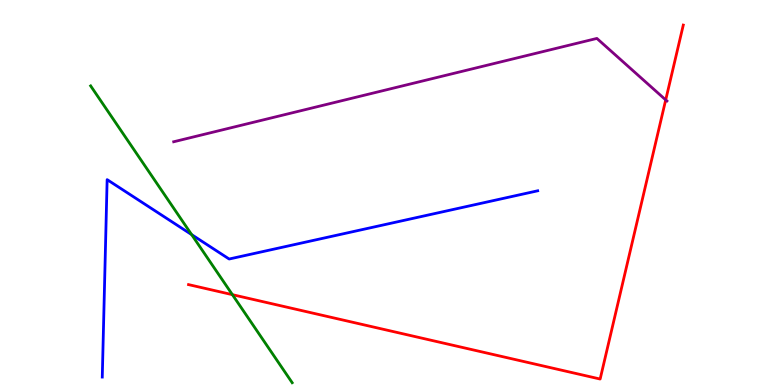[{'lines': ['blue', 'red'], 'intersections': []}, {'lines': ['green', 'red'], 'intersections': [{'x': 3.0, 'y': 2.35}]}, {'lines': ['purple', 'red'], 'intersections': [{'x': 8.59, 'y': 7.41}]}, {'lines': ['blue', 'green'], 'intersections': [{'x': 2.47, 'y': 3.91}]}, {'lines': ['blue', 'purple'], 'intersections': []}, {'lines': ['green', 'purple'], 'intersections': []}]